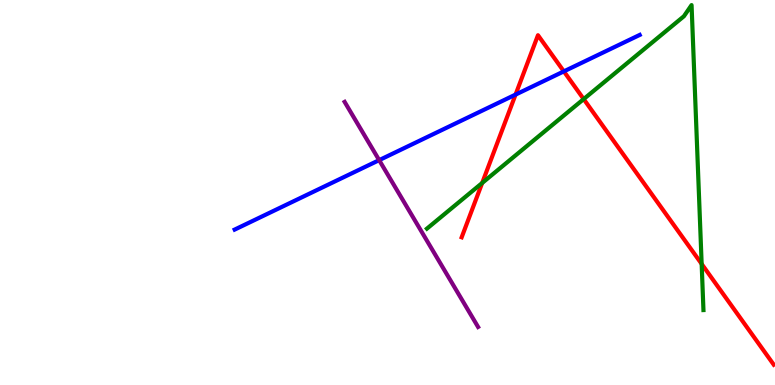[{'lines': ['blue', 'red'], 'intersections': [{'x': 6.65, 'y': 7.54}, {'x': 7.28, 'y': 8.15}]}, {'lines': ['green', 'red'], 'intersections': [{'x': 6.22, 'y': 5.25}, {'x': 7.53, 'y': 7.43}, {'x': 9.05, 'y': 3.14}]}, {'lines': ['purple', 'red'], 'intersections': []}, {'lines': ['blue', 'green'], 'intersections': []}, {'lines': ['blue', 'purple'], 'intersections': [{'x': 4.89, 'y': 5.84}]}, {'lines': ['green', 'purple'], 'intersections': []}]